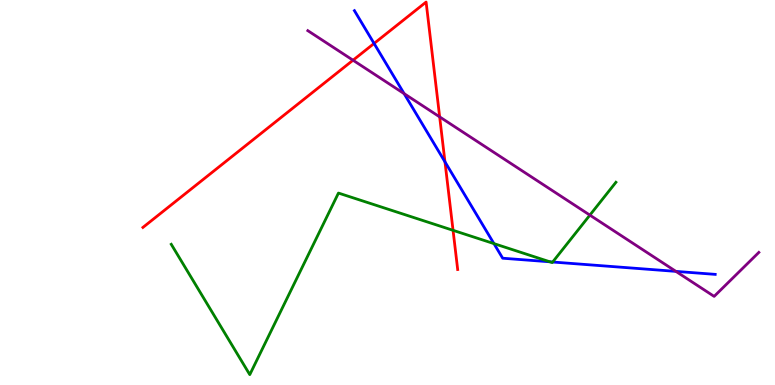[{'lines': ['blue', 'red'], 'intersections': [{'x': 4.83, 'y': 8.87}, {'x': 5.74, 'y': 5.8}]}, {'lines': ['green', 'red'], 'intersections': [{'x': 5.85, 'y': 4.02}]}, {'lines': ['purple', 'red'], 'intersections': [{'x': 4.56, 'y': 8.44}, {'x': 5.67, 'y': 6.96}]}, {'lines': ['blue', 'green'], 'intersections': [{'x': 6.37, 'y': 3.67}, {'x': 7.1, 'y': 3.2}, {'x': 7.13, 'y': 3.19}]}, {'lines': ['blue', 'purple'], 'intersections': [{'x': 5.21, 'y': 7.57}, {'x': 8.72, 'y': 2.95}]}, {'lines': ['green', 'purple'], 'intersections': [{'x': 7.61, 'y': 4.41}]}]